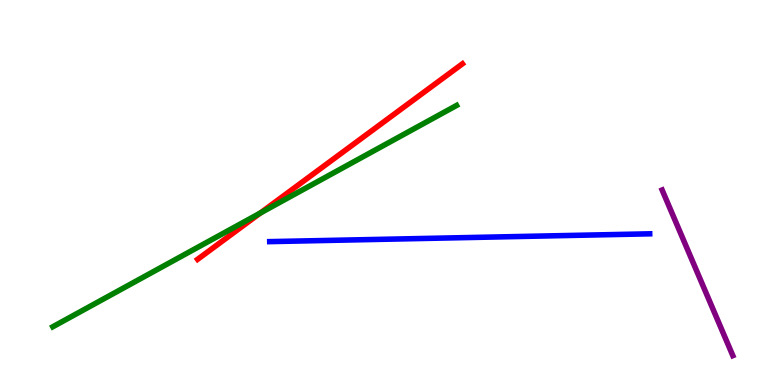[{'lines': ['blue', 'red'], 'intersections': []}, {'lines': ['green', 'red'], 'intersections': [{'x': 3.36, 'y': 4.47}]}, {'lines': ['purple', 'red'], 'intersections': []}, {'lines': ['blue', 'green'], 'intersections': []}, {'lines': ['blue', 'purple'], 'intersections': []}, {'lines': ['green', 'purple'], 'intersections': []}]